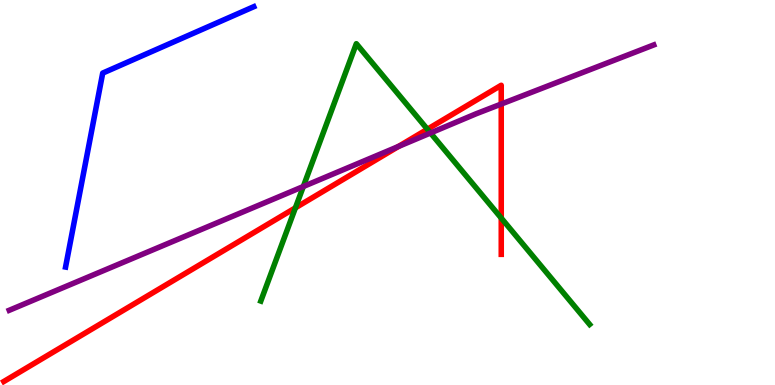[{'lines': ['blue', 'red'], 'intersections': []}, {'lines': ['green', 'red'], 'intersections': [{'x': 3.81, 'y': 4.6}, {'x': 5.51, 'y': 6.64}, {'x': 6.47, 'y': 4.34}]}, {'lines': ['purple', 'red'], 'intersections': [{'x': 5.14, 'y': 6.2}, {'x': 6.47, 'y': 7.3}]}, {'lines': ['blue', 'green'], 'intersections': []}, {'lines': ['blue', 'purple'], 'intersections': []}, {'lines': ['green', 'purple'], 'intersections': [{'x': 3.91, 'y': 5.16}, {'x': 5.56, 'y': 6.55}]}]